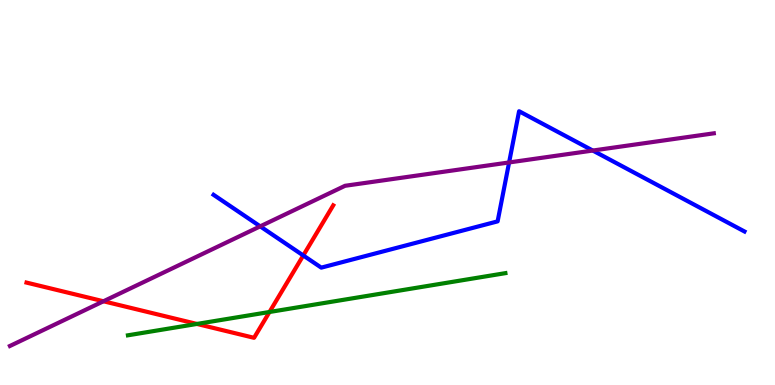[{'lines': ['blue', 'red'], 'intersections': [{'x': 3.91, 'y': 3.36}]}, {'lines': ['green', 'red'], 'intersections': [{'x': 2.54, 'y': 1.59}, {'x': 3.48, 'y': 1.9}]}, {'lines': ['purple', 'red'], 'intersections': [{'x': 1.34, 'y': 2.17}]}, {'lines': ['blue', 'green'], 'intersections': []}, {'lines': ['blue', 'purple'], 'intersections': [{'x': 3.36, 'y': 4.12}, {'x': 6.57, 'y': 5.78}, {'x': 7.65, 'y': 6.09}]}, {'lines': ['green', 'purple'], 'intersections': []}]